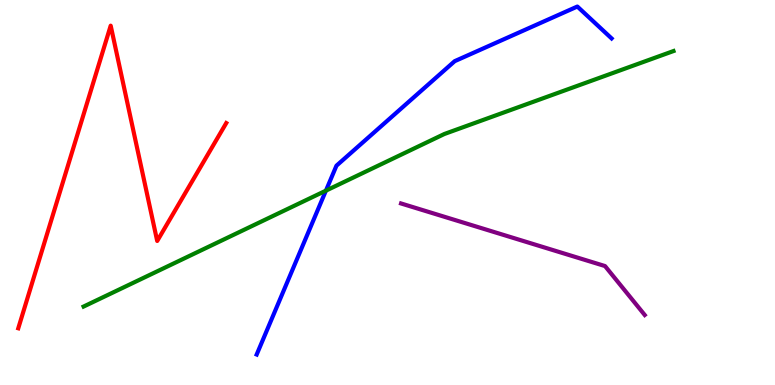[{'lines': ['blue', 'red'], 'intersections': []}, {'lines': ['green', 'red'], 'intersections': []}, {'lines': ['purple', 'red'], 'intersections': []}, {'lines': ['blue', 'green'], 'intersections': [{'x': 4.21, 'y': 5.05}]}, {'lines': ['blue', 'purple'], 'intersections': []}, {'lines': ['green', 'purple'], 'intersections': []}]